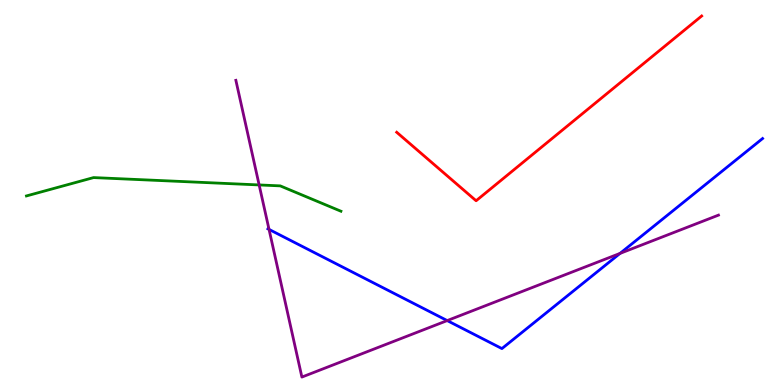[{'lines': ['blue', 'red'], 'intersections': []}, {'lines': ['green', 'red'], 'intersections': []}, {'lines': ['purple', 'red'], 'intersections': []}, {'lines': ['blue', 'green'], 'intersections': []}, {'lines': ['blue', 'purple'], 'intersections': [{'x': 3.47, 'y': 4.04}, {'x': 5.77, 'y': 1.67}, {'x': 8.0, 'y': 3.42}]}, {'lines': ['green', 'purple'], 'intersections': [{'x': 3.34, 'y': 5.2}]}]